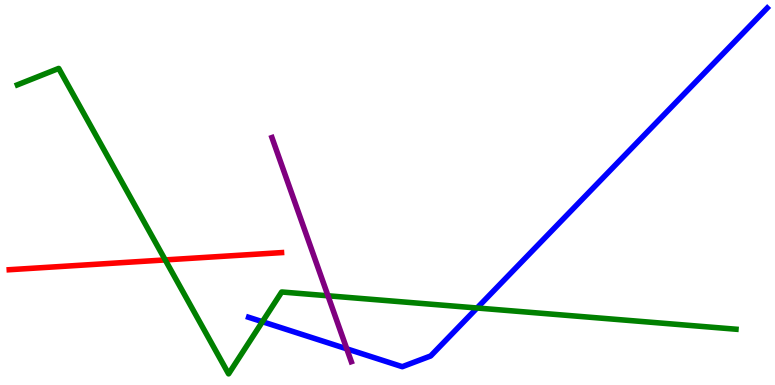[{'lines': ['blue', 'red'], 'intersections': []}, {'lines': ['green', 'red'], 'intersections': [{'x': 2.13, 'y': 3.25}]}, {'lines': ['purple', 'red'], 'intersections': []}, {'lines': ['blue', 'green'], 'intersections': [{'x': 3.39, 'y': 1.64}, {'x': 6.16, 'y': 2.0}]}, {'lines': ['blue', 'purple'], 'intersections': [{'x': 4.47, 'y': 0.939}]}, {'lines': ['green', 'purple'], 'intersections': [{'x': 4.23, 'y': 2.32}]}]